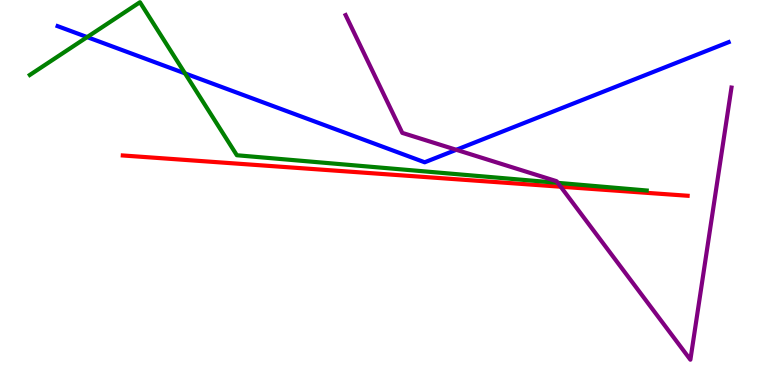[{'lines': ['blue', 'red'], 'intersections': []}, {'lines': ['green', 'red'], 'intersections': []}, {'lines': ['purple', 'red'], 'intersections': [{'x': 7.23, 'y': 5.15}]}, {'lines': ['blue', 'green'], 'intersections': [{'x': 1.12, 'y': 9.04}, {'x': 2.39, 'y': 8.09}]}, {'lines': ['blue', 'purple'], 'intersections': [{'x': 5.89, 'y': 6.11}]}, {'lines': ['green', 'purple'], 'intersections': [{'x': 7.2, 'y': 5.25}]}]